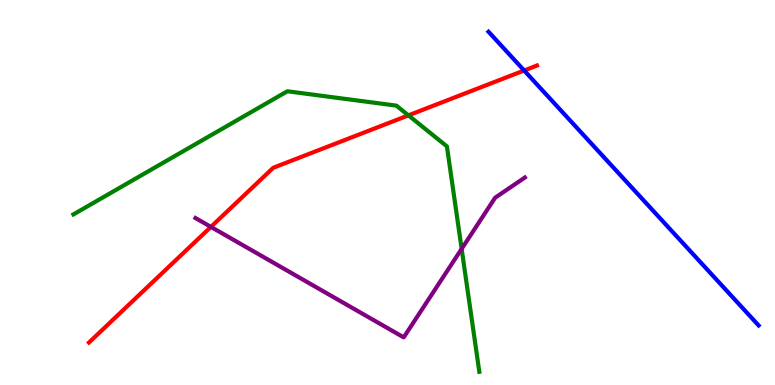[{'lines': ['blue', 'red'], 'intersections': [{'x': 6.76, 'y': 8.17}]}, {'lines': ['green', 'red'], 'intersections': [{'x': 5.27, 'y': 7.0}]}, {'lines': ['purple', 'red'], 'intersections': [{'x': 2.72, 'y': 4.11}]}, {'lines': ['blue', 'green'], 'intersections': []}, {'lines': ['blue', 'purple'], 'intersections': []}, {'lines': ['green', 'purple'], 'intersections': [{'x': 5.96, 'y': 3.54}]}]